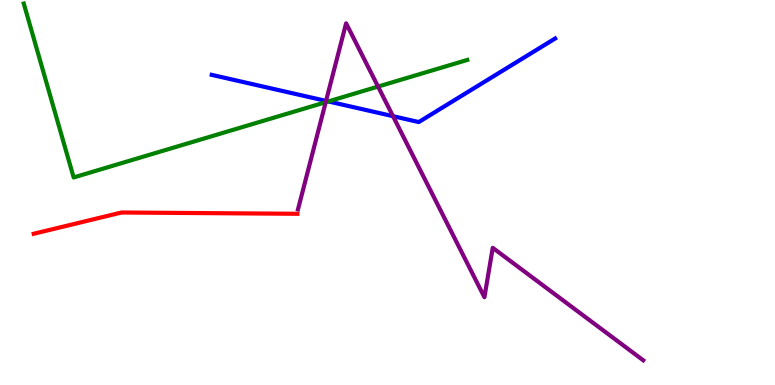[{'lines': ['blue', 'red'], 'intersections': []}, {'lines': ['green', 'red'], 'intersections': []}, {'lines': ['purple', 'red'], 'intersections': []}, {'lines': ['blue', 'green'], 'intersections': [{'x': 4.24, 'y': 7.37}]}, {'lines': ['blue', 'purple'], 'intersections': [{'x': 4.21, 'y': 7.38}, {'x': 5.07, 'y': 6.98}]}, {'lines': ['green', 'purple'], 'intersections': [{'x': 4.2, 'y': 7.35}, {'x': 4.88, 'y': 7.75}]}]